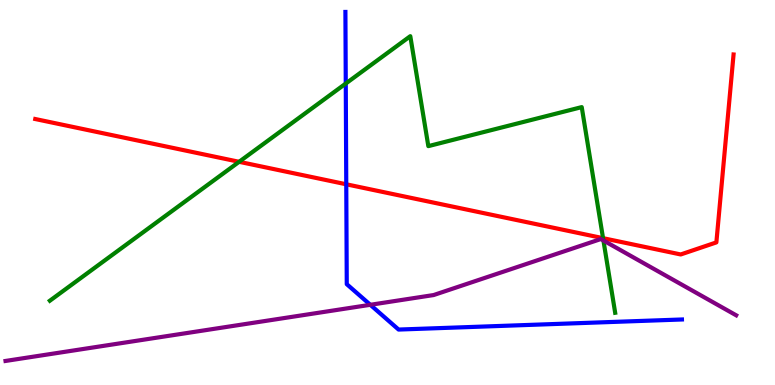[{'lines': ['blue', 'red'], 'intersections': [{'x': 4.47, 'y': 5.21}]}, {'lines': ['green', 'red'], 'intersections': [{'x': 3.09, 'y': 5.8}, {'x': 7.78, 'y': 3.81}]}, {'lines': ['purple', 'red'], 'intersections': []}, {'lines': ['blue', 'green'], 'intersections': [{'x': 4.46, 'y': 7.83}]}, {'lines': ['blue', 'purple'], 'intersections': [{'x': 4.78, 'y': 2.08}]}, {'lines': ['green', 'purple'], 'intersections': [{'x': 7.79, 'y': 3.75}]}]